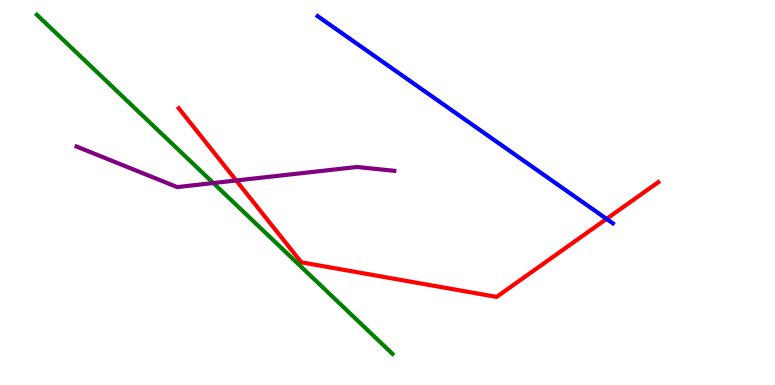[{'lines': ['blue', 'red'], 'intersections': [{'x': 7.83, 'y': 4.31}]}, {'lines': ['green', 'red'], 'intersections': []}, {'lines': ['purple', 'red'], 'intersections': [{'x': 3.05, 'y': 5.31}]}, {'lines': ['blue', 'green'], 'intersections': []}, {'lines': ['blue', 'purple'], 'intersections': []}, {'lines': ['green', 'purple'], 'intersections': [{'x': 2.75, 'y': 5.25}]}]